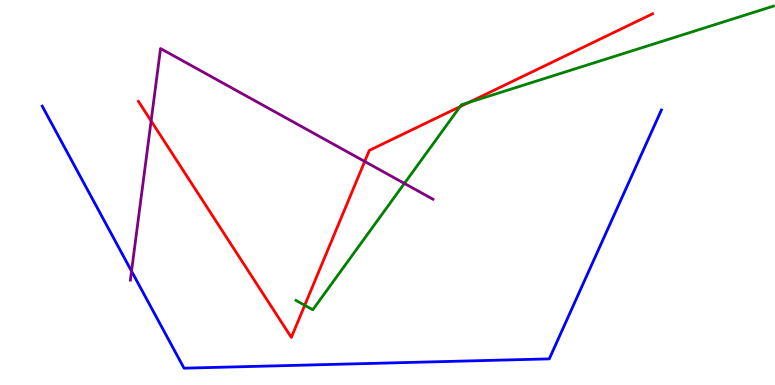[{'lines': ['blue', 'red'], 'intersections': []}, {'lines': ['green', 'red'], 'intersections': [{'x': 3.93, 'y': 2.07}, {'x': 5.94, 'y': 7.23}, {'x': 6.05, 'y': 7.34}]}, {'lines': ['purple', 'red'], 'intersections': [{'x': 1.95, 'y': 6.86}, {'x': 4.71, 'y': 5.81}]}, {'lines': ['blue', 'green'], 'intersections': []}, {'lines': ['blue', 'purple'], 'intersections': [{'x': 1.7, 'y': 2.96}]}, {'lines': ['green', 'purple'], 'intersections': [{'x': 5.22, 'y': 5.24}]}]